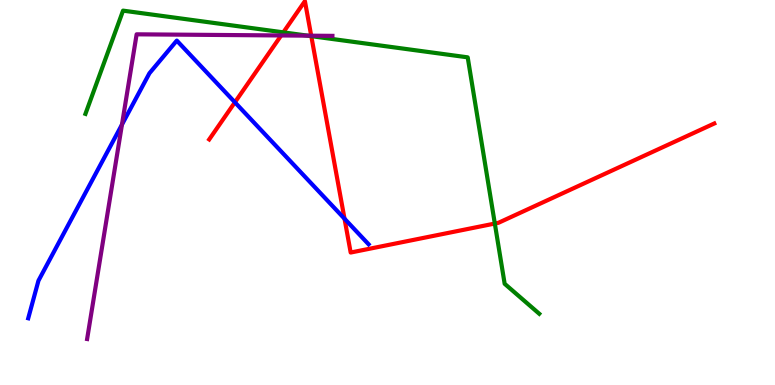[{'lines': ['blue', 'red'], 'intersections': [{'x': 3.03, 'y': 7.34}, {'x': 4.45, 'y': 4.32}]}, {'lines': ['green', 'red'], 'intersections': [{'x': 3.66, 'y': 9.16}, {'x': 4.02, 'y': 9.06}, {'x': 6.38, 'y': 4.19}]}, {'lines': ['purple', 'red'], 'intersections': [{'x': 3.63, 'y': 9.08}, {'x': 4.02, 'y': 9.07}]}, {'lines': ['blue', 'green'], 'intersections': []}, {'lines': ['blue', 'purple'], 'intersections': [{'x': 1.57, 'y': 6.76}]}, {'lines': ['green', 'purple'], 'intersections': [{'x': 3.97, 'y': 9.07}]}]